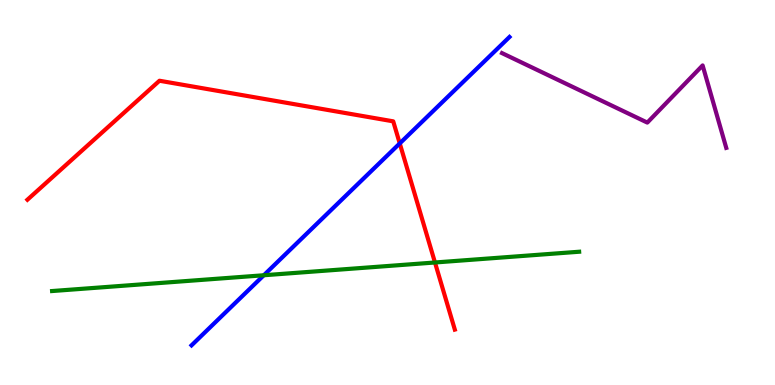[{'lines': ['blue', 'red'], 'intersections': [{'x': 5.16, 'y': 6.27}]}, {'lines': ['green', 'red'], 'intersections': [{'x': 5.61, 'y': 3.18}]}, {'lines': ['purple', 'red'], 'intersections': []}, {'lines': ['blue', 'green'], 'intersections': [{'x': 3.4, 'y': 2.85}]}, {'lines': ['blue', 'purple'], 'intersections': []}, {'lines': ['green', 'purple'], 'intersections': []}]